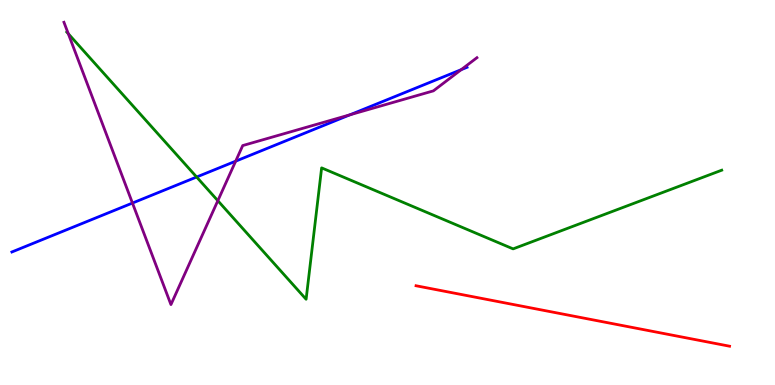[{'lines': ['blue', 'red'], 'intersections': []}, {'lines': ['green', 'red'], 'intersections': []}, {'lines': ['purple', 'red'], 'intersections': []}, {'lines': ['blue', 'green'], 'intersections': [{'x': 2.54, 'y': 5.4}]}, {'lines': ['blue', 'purple'], 'intersections': [{'x': 1.71, 'y': 4.73}, {'x': 3.04, 'y': 5.81}, {'x': 4.52, 'y': 7.02}, {'x': 5.95, 'y': 8.19}]}, {'lines': ['green', 'purple'], 'intersections': [{'x': 0.881, 'y': 9.12}, {'x': 2.81, 'y': 4.79}]}]